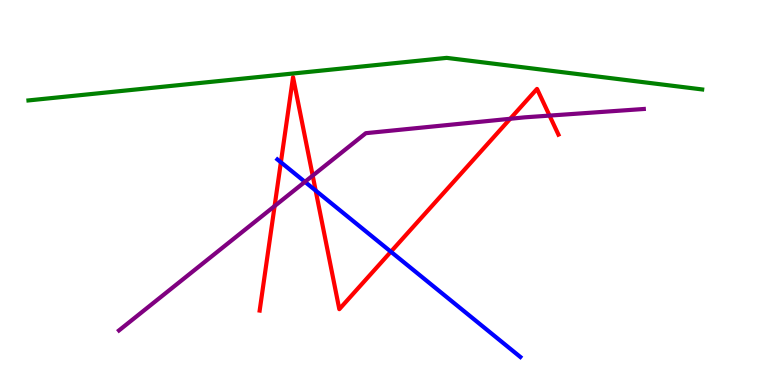[{'lines': ['blue', 'red'], 'intersections': [{'x': 3.62, 'y': 5.79}, {'x': 4.07, 'y': 5.05}, {'x': 5.04, 'y': 3.46}]}, {'lines': ['green', 'red'], 'intersections': []}, {'lines': ['purple', 'red'], 'intersections': [{'x': 3.54, 'y': 4.65}, {'x': 4.03, 'y': 5.44}, {'x': 6.58, 'y': 6.91}, {'x': 7.09, 'y': 7.0}]}, {'lines': ['blue', 'green'], 'intersections': []}, {'lines': ['blue', 'purple'], 'intersections': [{'x': 3.93, 'y': 5.28}]}, {'lines': ['green', 'purple'], 'intersections': []}]